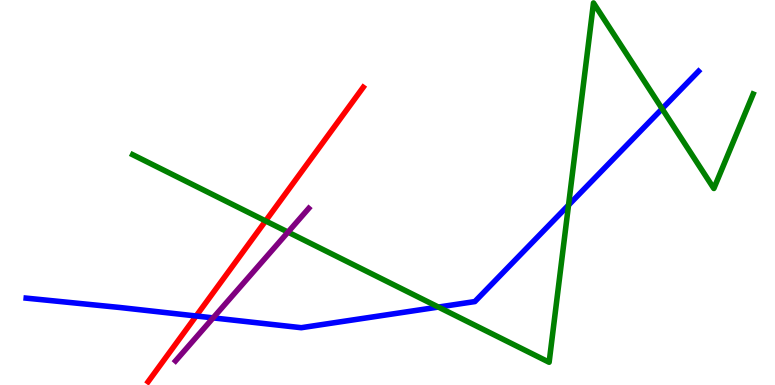[{'lines': ['blue', 'red'], 'intersections': [{'x': 2.53, 'y': 1.79}]}, {'lines': ['green', 'red'], 'intersections': [{'x': 3.43, 'y': 4.26}]}, {'lines': ['purple', 'red'], 'intersections': []}, {'lines': ['blue', 'green'], 'intersections': [{'x': 5.66, 'y': 2.02}, {'x': 7.34, 'y': 4.67}, {'x': 8.54, 'y': 7.18}]}, {'lines': ['blue', 'purple'], 'intersections': [{'x': 2.75, 'y': 1.74}]}, {'lines': ['green', 'purple'], 'intersections': [{'x': 3.72, 'y': 3.97}]}]